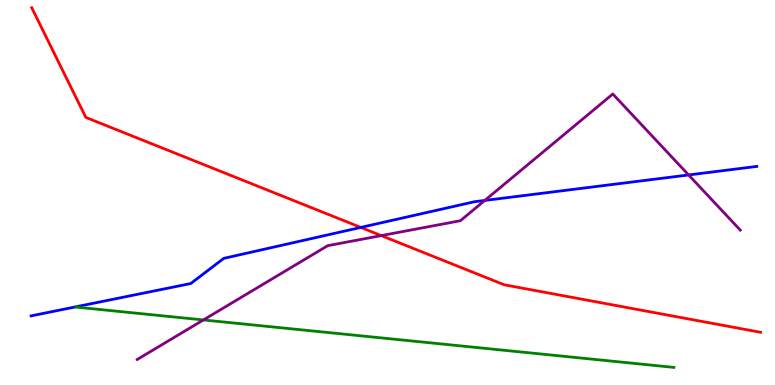[{'lines': ['blue', 'red'], 'intersections': [{'x': 4.66, 'y': 4.09}]}, {'lines': ['green', 'red'], 'intersections': []}, {'lines': ['purple', 'red'], 'intersections': [{'x': 4.92, 'y': 3.88}]}, {'lines': ['blue', 'green'], 'intersections': []}, {'lines': ['blue', 'purple'], 'intersections': [{'x': 6.26, 'y': 4.79}, {'x': 8.89, 'y': 5.46}]}, {'lines': ['green', 'purple'], 'intersections': [{'x': 2.62, 'y': 1.69}]}]